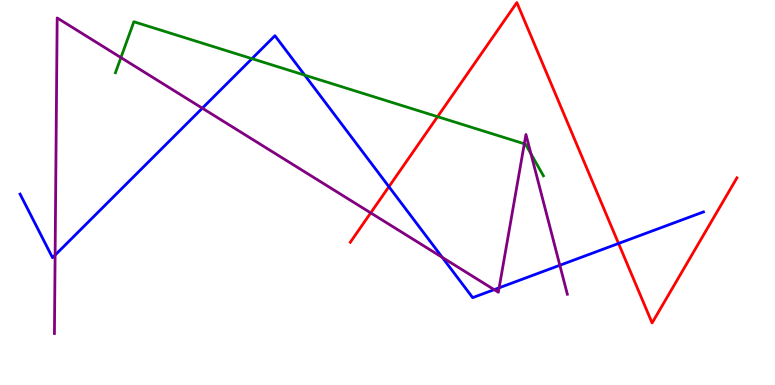[{'lines': ['blue', 'red'], 'intersections': [{'x': 5.02, 'y': 5.15}, {'x': 7.98, 'y': 3.68}]}, {'lines': ['green', 'red'], 'intersections': [{'x': 5.65, 'y': 6.97}]}, {'lines': ['purple', 'red'], 'intersections': [{'x': 4.78, 'y': 4.47}]}, {'lines': ['blue', 'green'], 'intersections': [{'x': 3.25, 'y': 8.48}, {'x': 3.93, 'y': 8.05}]}, {'lines': ['blue', 'purple'], 'intersections': [{'x': 0.711, 'y': 3.37}, {'x': 2.61, 'y': 7.19}, {'x': 5.71, 'y': 3.31}, {'x': 6.38, 'y': 2.48}, {'x': 6.44, 'y': 2.52}, {'x': 7.22, 'y': 3.11}]}, {'lines': ['green', 'purple'], 'intersections': [{'x': 1.56, 'y': 8.5}, {'x': 6.77, 'y': 6.27}, {'x': 6.85, 'y': 6.0}]}]